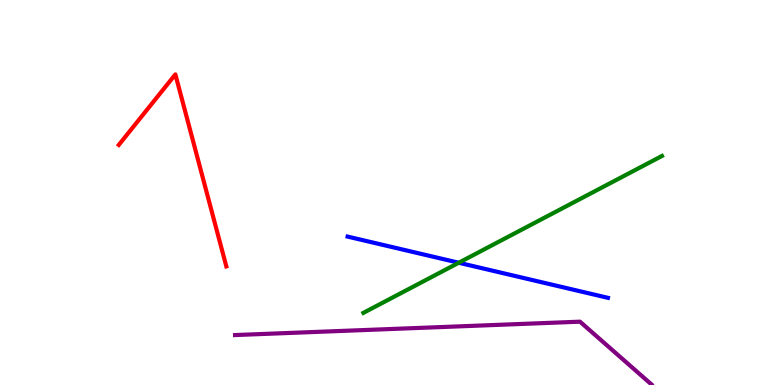[{'lines': ['blue', 'red'], 'intersections': []}, {'lines': ['green', 'red'], 'intersections': []}, {'lines': ['purple', 'red'], 'intersections': []}, {'lines': ['blue', 'green'], 'intersections': [{'x': 5.92, 'y': 3.18}]}, {'lines': ['blue', 'purple'], 'intersections': []}, {'lines': ['green', 'purple'], 'intersections': []}]